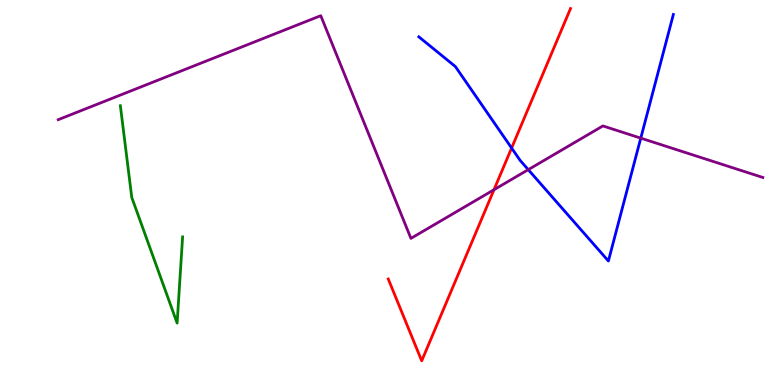[{'lines': ['blue', 'red'], 'intersections': [{'x': 6.6, 'y': 6.16}]}, {'lines': ['green', 'red'], 'intersections': []}, {'lines': ['purple', 'red'], 'intersections': [{'x': 6.37, 'y': 5.07}]}, {'lines': ['blue', 'green'], 'intersections': []}, {'lines': ['blue', 'purple'], 'intersections': [{'x': 6.82, 'y': 5.59}, {'x': 8.27, 'y': 6.41}]}, {'lines': ['green', 'purple'], 'intersections': []}]